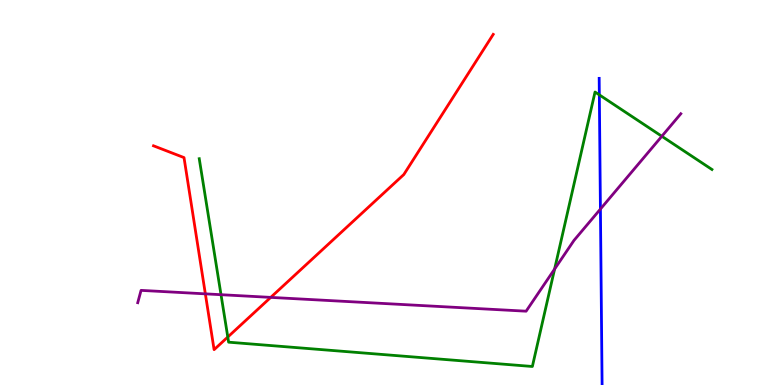[{'lines': ['blue', 'red'], 'intersections': []}, {'lines': ['green', 'red'], 'intersections': [{'x': 2.94, 'y': 1.25}]}, {'lines': ['purple', 'red'], 'intersections': [{'x': 2.65, 'y': 2.37}, {'x': 3.49, 'y': 2.28}]}, {'lines': ['blue', 'green'], 'intersections': [{'x': 7.73, 'y': 7.54}]}, {'lines': ['blue', 'purple'], 'intersections': [{'x': 7.75, 'y': 4.57}]}, {'lines': ['green', 'purple'], 'intersections': [{'x': 2.85, 'y': 2.35}, {'x': 7.16, 'y': 3.01}, {'x': 8.54, 'y': 6.46}]}]